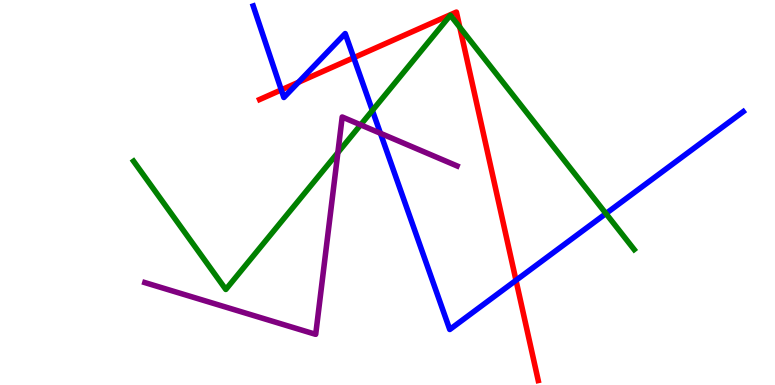[{'lines': ['blue', 'red'], 'intersections': [{'x': 3.63, 'y': 7.67}, {'x': 3.85, 'y': 7.86}, {'x': 4.56, 'y': 8.5}, {'x': 6.66, 'y': 2.72}]}, {'lines': ['green', 'red'], 'intersections': [{'x': 5.93, 'y': 9.29}]}, {'lines': ['purple', 'red'], 'intersections': []}, {'lines': ['blue', 'green'], 'intersections': [{'x': 4.8, 'y': 7.13}, {'x': 7.82, 'y': 4.45}]}, {'lines': ['blue', 'purple'], 'intersections': [{'x': 4.91, 'y': 6.54}]}, {'lines': ['green', 'purple'], 'intersections': [{'x': 4.36, 'y': 6.04}, {'x': 4.65, 'y': 6.76}]}]